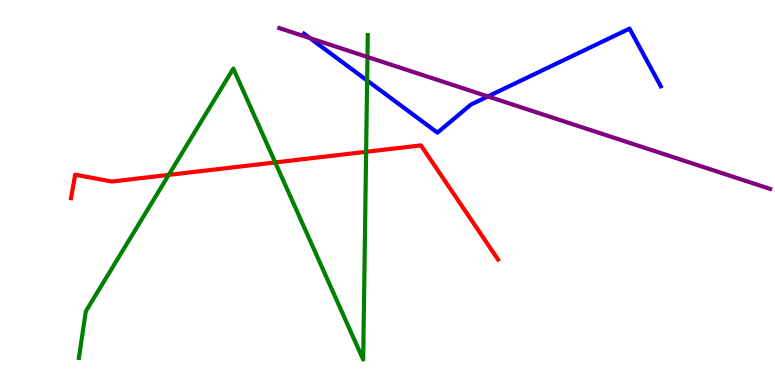[{'lines': ['blue', 'red'], 'intersections': []}, {'lines': ['green', 'red'], 'intersections': [{'x': 2.18, 'y': 5.46}, {'x': 3.55, 'y': 5.78}, {'x': 4.72, 'y': 6.06}]}, {'lines': ['purple', 'red'], 'intersections': []}, {'lines': ['blue', 'green'], 'intersections': [{'x': 4.74, 'y': 7.91}]}, {'lines': ['blue', 'purple'], 'intersections': [{'x': 4.0, 'y': 9.01}, {'x': 6.3, 'y': 7.5}]}, {'lines': ['green', 'purple'], 'intersections': [{'x': 4.74, 'y': 8.52}]}]